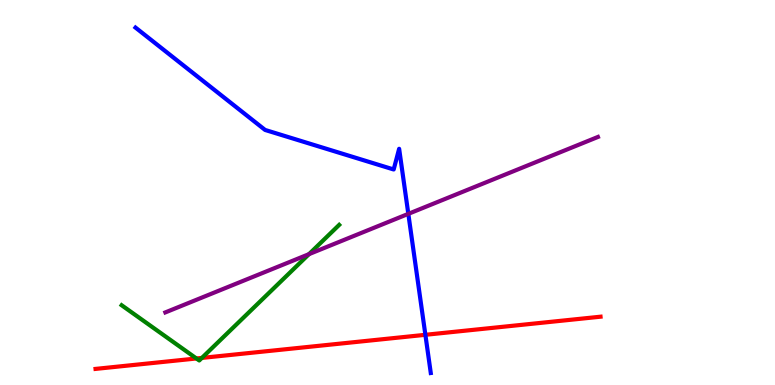[{'lines': ['blue', 'red'], 'intersections': [{'x': 5.49, 'y': 1.3}]}, {'lines': ['green', 'red'], 'intersections': [{'x': 2.53, 'y': 0.689}, {'x': 2.6, 'y': 0.704}]}, {'lines': ['purple', 'red'], 'intersections': []}, {'lines': ['blue', 'green'], 'intersections': []}, {'lines': ['blue', 'purple'], 'intersections': [{'x': 5.27, 'y': 4.45}]}, {'lines': ['green', 'purple'], 'intersections': [{'x': 3.99, 'y': 3.4}]}]